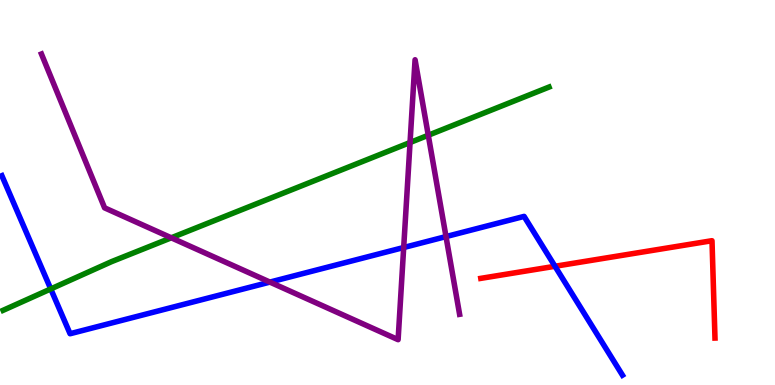[{'lines': ['blue', 'red'], 'intersections': [{'x': 7.16, 'y': 3.08}]}, {'lines': ['green', 'red'], 'intersections': []}, {'lines': ['purple', 'red'], 'intersections': []}, {'lines': ['blue', 'green'], 'intersections': [{'x': 0.655, 'y': 2.5}]}, {'lines': ['blue', 'purple'], 'intersections': [{'x': 3.48, 'y': 2.67}, {'x': 5.21, 'y': 3.57}, {'x': 5.75, 'y': 3.85}]}, {'lines': ['green', 'purple'], 'intersections': [{'x': 2.21, 'y': 3.82}, {'x': 5.29, 'y': 6.3}, {'x': 5.53, 'y': 6.49}]}]